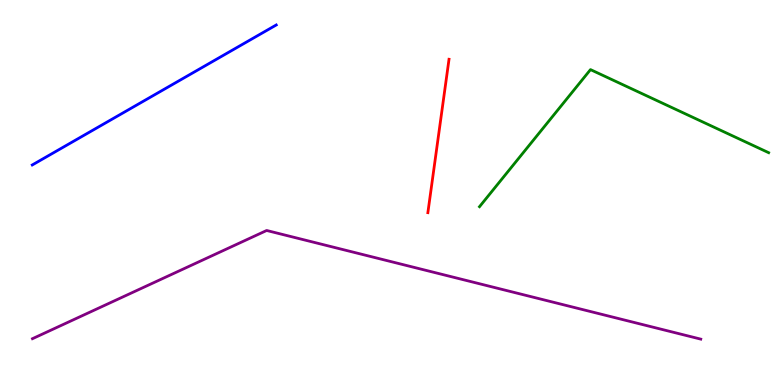[{'lines': ['blue', 'red'], 'intersections': []}, {'lines': ['green', 'red'], 'intersections': []}, {'lines': ['purple', 'red'], 'intersections': []}, {'lines': ['blue', 'green'], 'intersections': []}, {'lines': ['blue', 'purple'], 'intersections': []}, {'lines': ['green', 'purple'], 'intersections': []}]